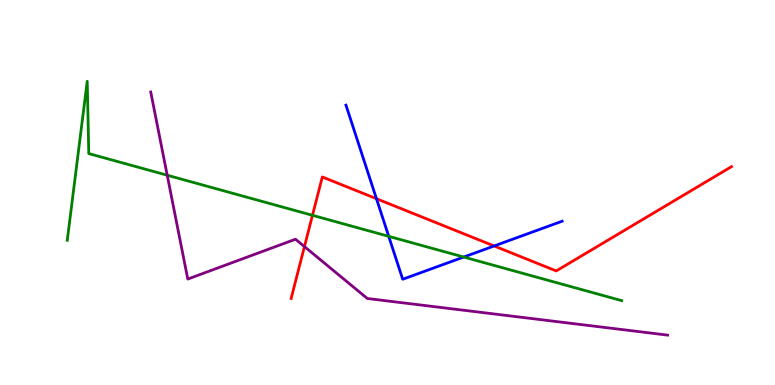[{'lines': ['blue', 'red'], 'intersections': [{'x': 4.86, 'y': 4.84}, {'x': 6.38, 'y': 3.61}]}, {'lines': ['green', 'red'], 'intersections': [{'x': 4.03, 'y': 4.41}]}, {'lines': ['purple', 'red'], 'intersections': [{'x': 3.93, 'y': 3.59}]}, {'lines': ['blue', 'green'], 'intersections': [{'x': 5.02, 'y': 3.86}, {'x': 5.98, 'y': 3.32}]}, {'lines': ['blue', 'purple'], 'intersections': []}, {'lines': ['green', 'purple'], 'intersections': [{'x': 2.16, 'y': 5.45}]}]